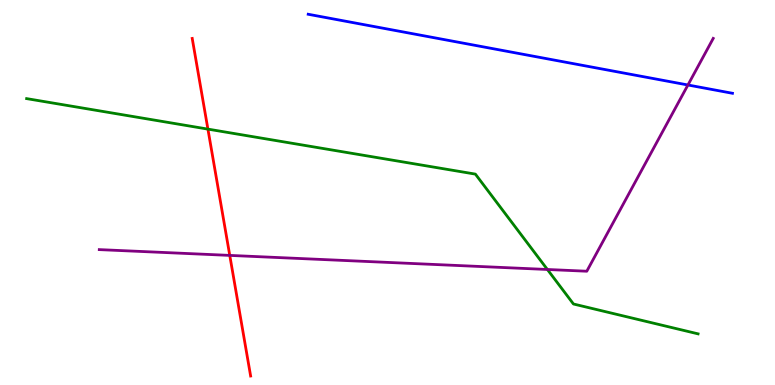[{'lines': ['blue', 'red'], 'intersections': []}, {'lines': ['green', 'red'], 'intersections': [{'x': 2.68, 'y': 6.65}]}, {'lines': ['purple', 'red'], 'intersections': [{'x': 2.96, 'y': 3.37}]}, {'lines': ['blue', 'green'], 'intersections': []}, {'lines': ['blue', 'purple'], 'intersections': [{'x': 8.88, 'y': 7.79}]}, {'lines': ['green', 'purple'], 'intersections': [{'x': 7.06, 'y': 3.0}]}]